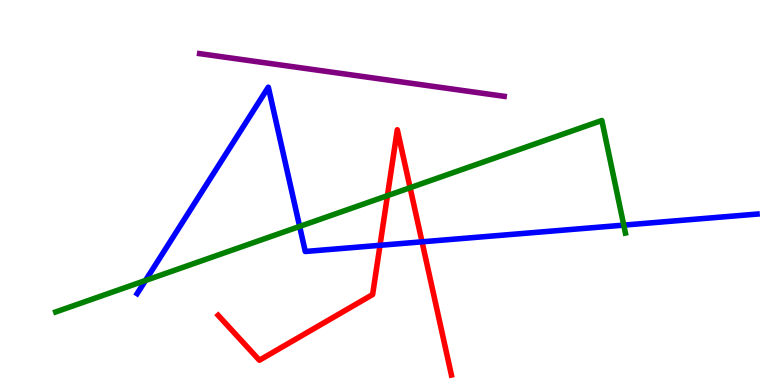[{'lines': ['blue', 'red'], 'intersections': [{'x': 4.9, 'y': 3.63}, {'x': 5.45, 'y': 3.72}]}, {'lines': ['green', 'red'], 'intersections': [{'x': 5.0, 'y': 4.92}, {'x': 5.29, 'y': 5.12}]}, {'lines': ['purple', 'red'], 'intersections': []}, {'lines': ['blue', 'green'], 'intersections': [{'x': 1.88, 'y': 2.71}, {'x': 3.87, 'y': 4.12}, {'x': 8.05, 'y': 4.15}]}, {'lines': ['blue', 'purple'], 'intersections': []}, {'lines': ['green', 'purple'], 'intersections': []}]